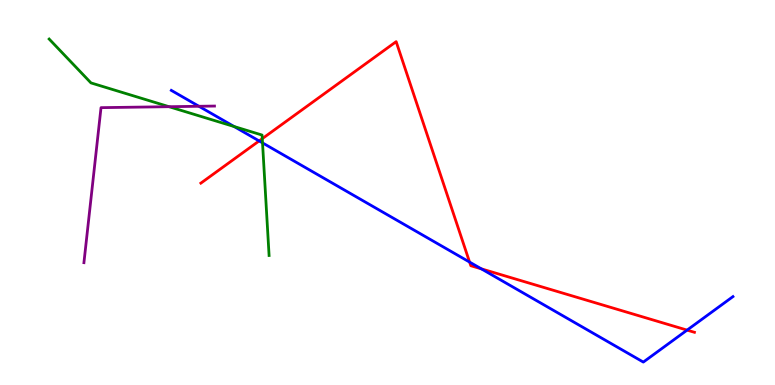[{'lines': ['blue', 'red'], 'intersections': [{'x': 3.34, 'y': 6.34}, {'x': 6.06, 'y': 3.19}, {'x': 6.21, 'y': 3.02}, {'x': 8.87, 'y': 1.43}]}, {'lines': ['green', 'red'], 'intersections': [{'x': 3.38, 'y': 6.4}]}, {'lines': ['purple', 'red'], 'intersections': []}, {'lines': ['blue', 'green'], 'intersections': [{'x': 3.02, 'y': 6.71}, {'x': 3.39, 'y': 6.29}]}, {'lines': ['blue', 'purple'], 'intersections': [{'x': 2.57, 'y': 7.24}]}, {'lines': ['green', 'purple'], 'intersections': [{'x': 2.18, 'y': 7.23}]}]